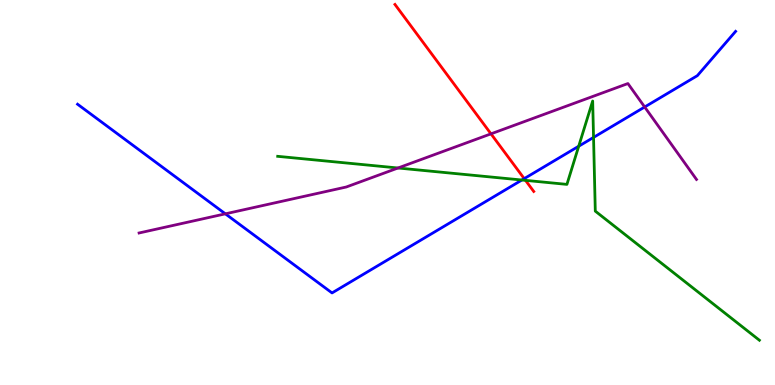[{'lines': ['blue', 'red'], 'intersections': [{'x': 6.76, 'y': 5.36}]}, {'lines': ['green', 'red'], 'intersections': [{'x': 6.78, 'y': 5.32}]}, {'lines': ['purple', 'red'], 'intersections': [{'x': 6.34, 'y': 6.52}]}, {'lines': ['blue', 'green'], 'intersections': [{'x': 6.73, 'y': 5.32}, {'x': 7.47, 'y': 6.2}, {'x': 7.66, 'y': 6.43}]}, {'lines': ['blue', 'purple'], 'intersections': [{'x': 2.91, 'y': 4.45}, {'x': 8.32, 'y': 7.22}]}, {'lines': ['green', 'purple'], 'intersections': [{'x': 5.14, 'y': 5.64}]}]